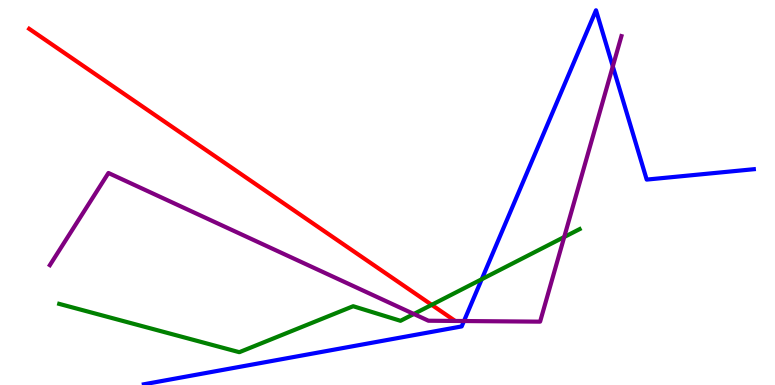[{'lines': ['blue', 'red'], 'intersections': []}, {'lines': ['green', 'red'], 'intersections': [{'x': 5.57, 'y': 2.08}]}, {'lines': ['purple', 'red'], 'intersections': []}, {'lines': ['blue', 'green'], 'intersections': [{'x': 6.22, 'y': 2.75}]}, {'lines': ['blue', 'purple'], 'intersections': [{'x': 5.99, 'y': 1.66}, {'x': 7.91, 'y': 8.28}]}, {'lines': ['green', 'purple'], 'intersections': [{'x': 5.34, 'y': 1.84}, {'x': 7.28, 'y': 3.84}]}]